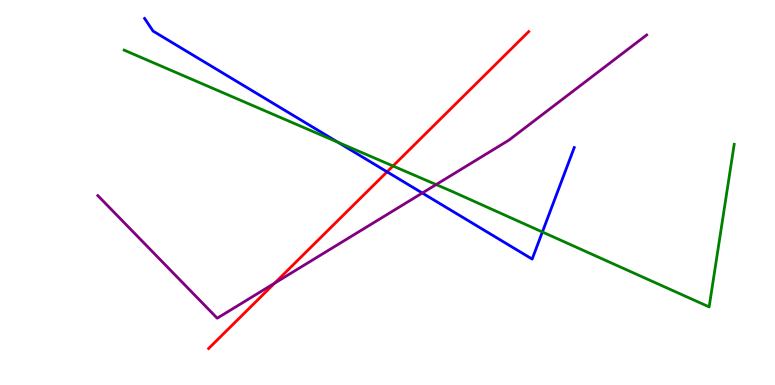[{'lines': ['blue', 'red'], 'intersections': [{'x': 4.99, 'y': 5.54}]}, {'lines': ['green', 'red'], 'intersections': [{'x': 5.07, 'y': 5.69}]}, {'lines': ['purple', 'red'], 'intersections': [{'x': 3.54, 'y': 2.64}]}, {'lines': ['blue', 'green'], 'intersections': [{'x': 4.36, 'y': 6.31}, {'x': 7.0, 'y': 3.97}]}, {'lines': ['blue', 'purple'], 'intersections': [{'x': 5.45, 'y': 4.99}]}, {'lines': ['green', 'purple'], 'intersections': [{'x': 5.63, 'y': 5.21}]}]